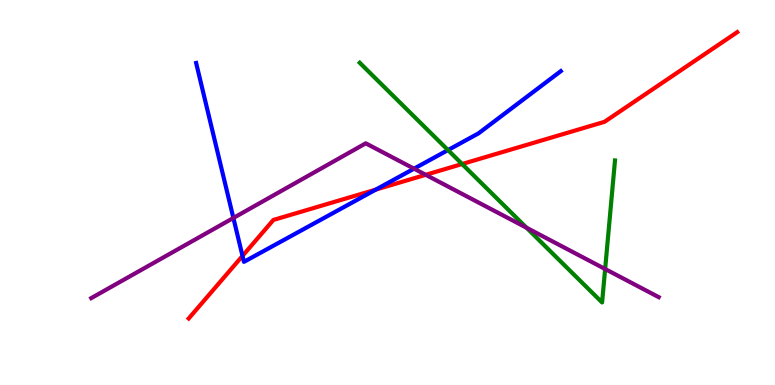[{'lines': ['blue', 'red'], 'intersections': [{'x': 3.13, 'y': 3.35}, {'x': 4.85, 'y': 5.08}]}, {'lines': ['green', 'red'], 'intersections': [{'x': 5.96, 'y': 5.74}]}, {'lines': ['purple', 'red'], 'intersections': [{'x': 5.49, 'y': 5.46}]}, {'lines': ['blue', 'green'], 'intersections': [{'x': 5.78, 'y': 6.1}]}, {'lines': ['blue', 'purple'], 'intersections': [{'x': 3.01, 'y': 4.34}, {'x': 5.34, 'y': 5.62}]}, {'lines': ['green', 'purple'], 'intersections': [{'x': 6.79, 'y': 4.08}, {'x': 7.81, 'y': 3.01}]}]